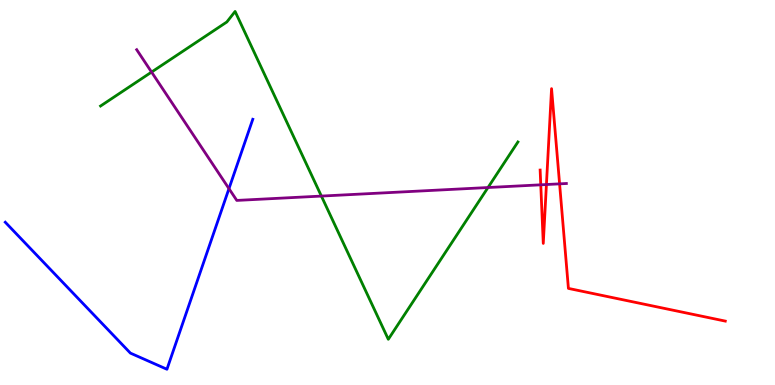[{'lines': ['blue', 'red'], 'intersections': []}, {'lines': ['green', 'red'], 'intersections': []}, {'lines': ['purple', 'red'], 'intersections': [{'x': 6.98, 'y': 5.2}, {'x': 7.05, 'y': 5.21}, {'x': 7.22, 'y': 5.22}]}, {'lines': ['blue', 'green'], 'intersections': []}, {'lines': ['blue', 'purple'], 'intersections': [{'x': 2.95, 'y': 5.1}]}, {'lines': ['green', 'purple'], 'intersections': [{'x': 1.96, 'y': 8.13}, {'x': 4.15, 'y': 4.91}, {'x': 6.3, 'y': 5.13}]}]